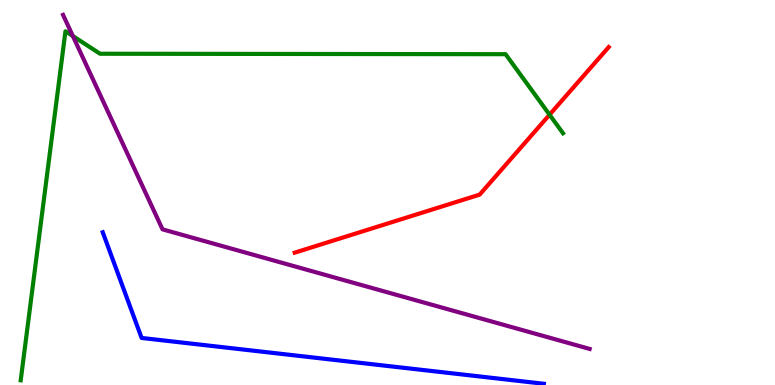[{'lines': ['blue', 'red'], 'intersections': []}, {'lines': ['green', 'red'], 'intersections': [{'x': 7.09, 'y': 7.02}]}, {'lines': ['purple', 'red'], 'intersections': []}, {'lines': ['blue', 'green'], 'intersections': []}, {'lines': ['blue', 'purple'], 'intersections': []}, {'lines': ['green', 'purple'], 'intersections': [{'x': 0.94, 'y': 9.06}]}]